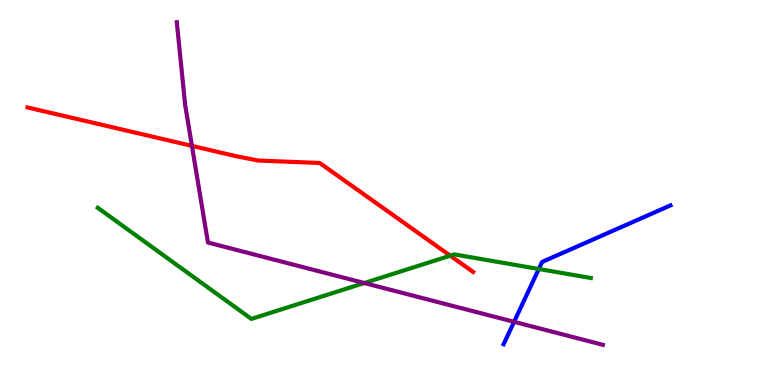[{'lines': ['blue', 'red'], 'intersections': []}, {'lines': ['green', 'red'], 'intersections': [{'x': 5.81, 'y': 3.36}]}, {'lines': ['purple', 'red'], 'intersections': [{'x': 2.48, 'y': 6.21}]}, {'lines': ['blue', 'green'], 'intersections': [{'x': 6.95, 'y': 3.01}]}, {'lines': ['blue', 'purple'], 'intersections': [{'x': 6.63, 'y': 1.64}]}, {'lines': ['green', 'purple'], 'intersections': [{'x': 4.7, 'y': 2.65}]}]